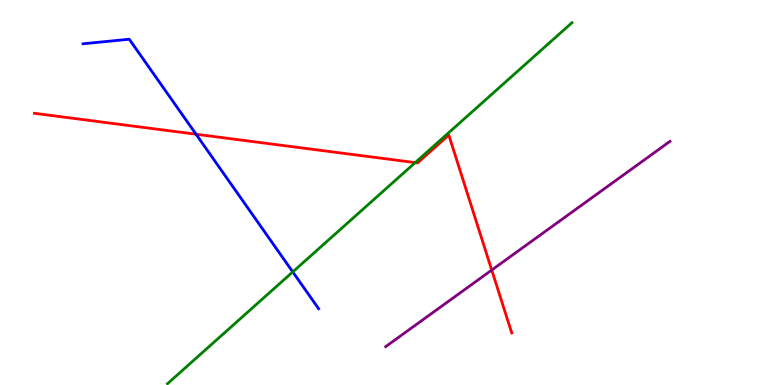[{'lines': ['blue', 'red'], 'intersections': [{'x': 2.53, 'y': 6.51}]}, {'lines': ['green', 'red'], 'intersections': [{'x': 5.36, 'y': 5.78}]}, {'lines': ['purple', 'red'], 'intersections': [{'x': 6.34, 'y': 2.99}]}, {'lines': ['blue', 'green'], 'intersections': [{'x': 3.78, 'y': 2.94}]}, {'lines': ['blue', 'purple'], 'intersections': []}, {'lines': ['green', 'purple'], 'intersections': []}]